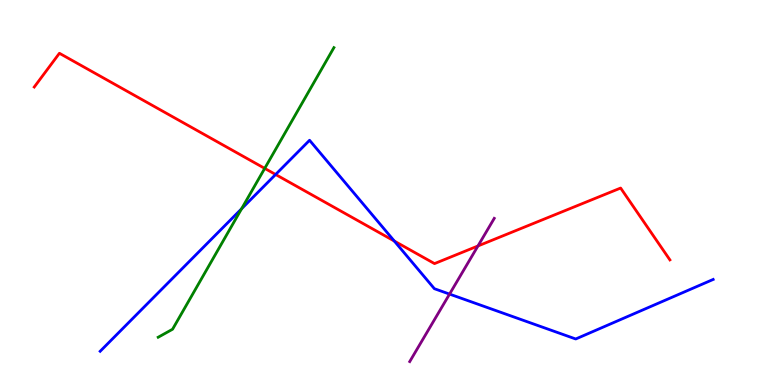[{'lines': ['blue', 'red'], 'intersections': [{'x': 3.56, 'y': 5.47}, {'x': 5.09, 'y': 3.74}]}, {'lines': ['green', 'red'], 'intersections': [{'x': 3.42, 'y': 5.63}]}, {'lines': ['purple', 'red'], 'intersections': [{'x': 6.17, 'y': 3.61}]}, {'lines': ['blue', 'green'], 'intersections': [{'x': 3.12, 'y': 4.58}]}, {'lines': ['blue', 'purple'], 'intersections': [{'x': 5.8, 'y': 2.36}]}, {'lines': ['green', 'purple'], 'intersections': []}]